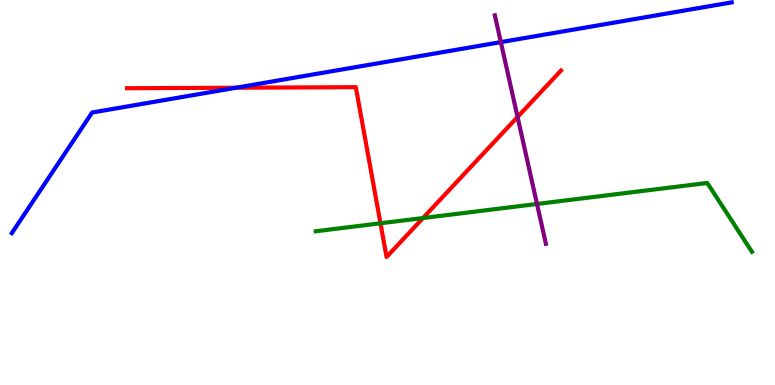[{'lines': ['blue', 'red'], 'intersections': [{'x': 3.05, 'y': 7.72}]}, {'lines': ['green', 'red'], 'intersections': [{'x': 4.91, 'y': 4.2}, {'x': 5.46, 'y': 4.34}]}, {'lines': ['purple', 'red'], 'intersections': [{'x': 6.68, 'y': 6.96}]}, {'lines': ['blue', 'green'], 'intersections': []}, {'lines': ['blue', 'purple'], 'intersections': [{'x': 6.46, 'y': 8.91}]}, {'lines': ['green', 'purple'], 'intersections': [{'x': 6.93, 'y': 4.7}]}]